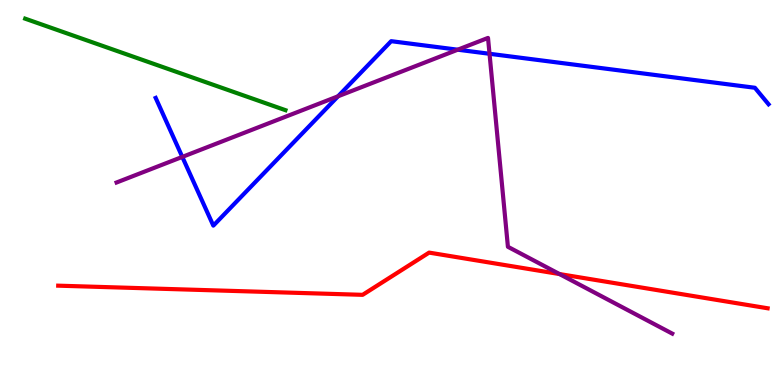[{'lines': ['blue', 'red'], 'intersections': []}, {'lines': ['green', 'red'], 'intersections': []}, {'lines': ['purple', 'red'], 'intersections': [{'x': 7.22, 'y': 2.88}]}, {'lines': ['blue', 'green'], 'intersections': []}, {'lines': ['blue', 'purple'], 'intersections': [{'x': 2.35, 'y': 5.92}, {'x': 4.36, 'y': 7.5}, {'x': 5.91, 'y': 8.71}, {'x': 6.32, 'y': 8.6}]}, {'lines': ['green', 'purple'], 'intersections': []}]